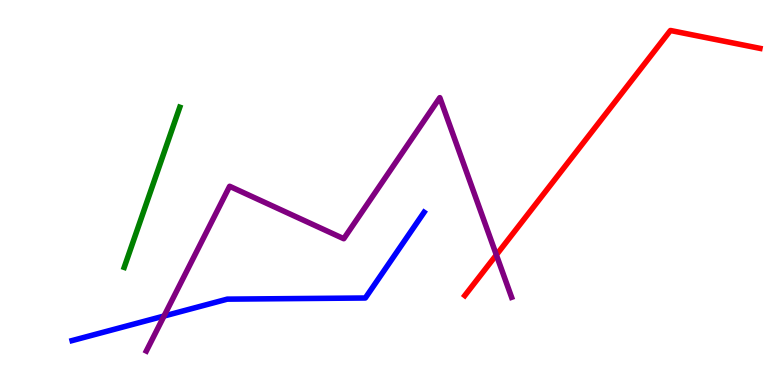[{'lines': ['blue', 'red'], 'intersections': []}, {'lines': ['green', 'red'], 'intersections': []}, {'lines': ['purple', 'red'], 'intersections': [{'x': 6.4, 'y': 3.38}]}, {'lines': ['blue', 'green'], 'intersections': []}, {'lines': ['blue', 'purple'], 'intersections': [{'x': 2.12, 'y': 1.79}]}, {'lines': ['green', 'purple'], 'intersections': []}]